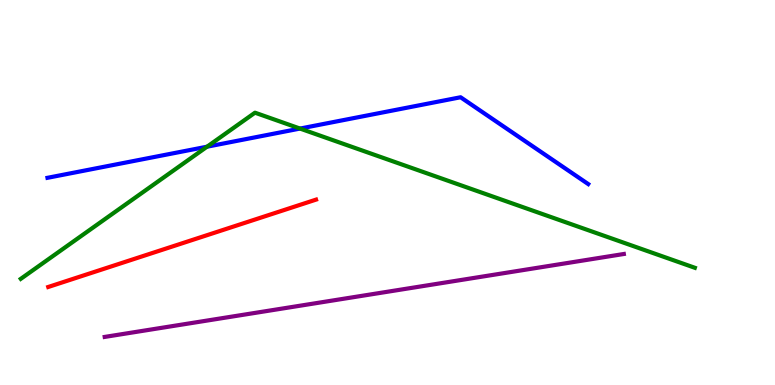[{'lines': ['blue', 'red'], 'intersections': []}, {'lines': ['green', 'red'], 'intersections': []}, {'lines': ['purple', 'red'], 'intersections': []}, {'lines': ['blue', 'green'], 'intersections': [{'x': 2.67, 'y': 6.19}, {'x': 3.87, 'y': 6.66}]}, {'lines': ['blue', 'purple'], 'intersections': []}, {'lines': ['green', 'purple'], 'intersections': []}]